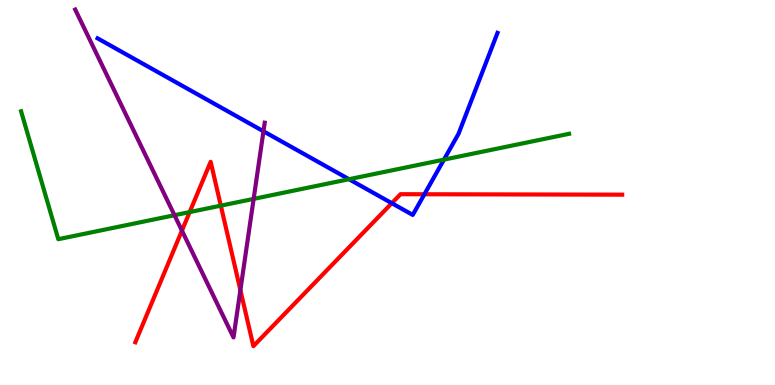[{'lines': ['blue', 'red'], 'intersections': [{'x': 5.06, 'y': 4.72}, {'x': 5.48, 'y': 4.95}]}, {'lines': ['green', 'red'], 'intersections': [{'x': 2.45, 'y': 4.49}, {'x': 2.85, 'y': 4.66}]}, {'lines': ['purple', 'red'], 'intersections': [{'x': 2.35, 'y': 4.01}, {'x': 3.1, 'y': 2.47}]}, {'lines': ['blue', 'green'], 'intersections': [{'x': 4.5, 'y': 5.35}, {'x': 5.73, 'y': 5.85}]}, {'lines': ['blue', 'purple'], 'intersections': [{'x': 3.4, 'y': 6.59}]}, {'lines': ['green', 'purple'], 'intersections': [{'x': 2.25, 'y': 4.41}, {'x': 3.27, 'y': 4.83}]}]